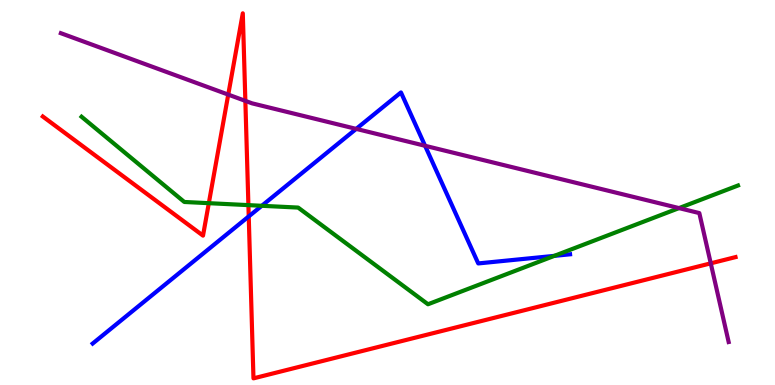[{'lines': ['blue', 'red'], 'intersections': [{'x': 3.21, 'y': 4.38}]}, {'lines': ['green', 'red'], 'intersections': [{'x': 2.69, 'y': 4.72}, {'x': 3.21, 'y': 4.67}]}, {'lines': ['purple', 'red'], 'intersections': [{'x': 2.95, 'y': 7.54}, {'x': 3.17, 'y': 7.38}, {'x': 9.17, 'y': 3.16}]}, {'lines': ['blue', 'green'], 'intersections': [{'x': 3.38, 'y': 4.65}, {'x': 7.15, 'y': 3.35}]}, {'lines': ['blue', 'purple'], 'intersections': [{'x': 4.6, 'y': 6.65}, {'x': 5.48, 'y': 6.21}]}, {'lines': ['green', 'purple'], 'intersections': [{'x': 8.76, 'y': 4.59}]}]